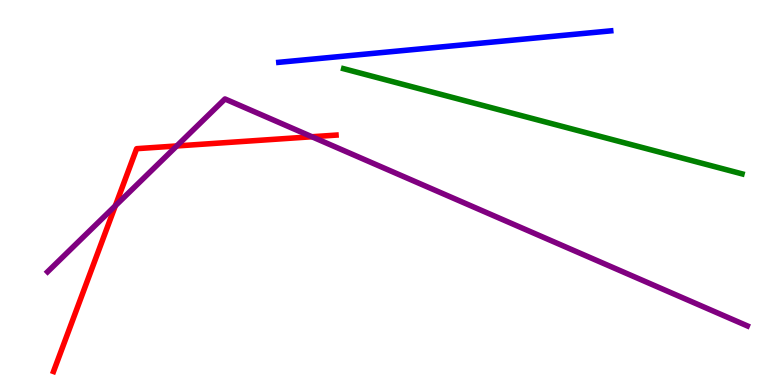[{'lines': ['blue', 'red'], 'intersections': []}, {'lines': ['green', 'red'], 'intersections': []}, {'lines': ['purple', 'red'], 'intersections': [{'x': 1.49, 'y': 4.66}, {'x': 2.28, 'y': 6.21}, {'x': 4.02, 'y': 6.45}]}, {'lines': ['blue', 'green'], 'intersections': []}, {'lines': ['blue', 'purple'], 'intersections': []}, {'lines': ['green', 'purple'], 'intersections': []}]